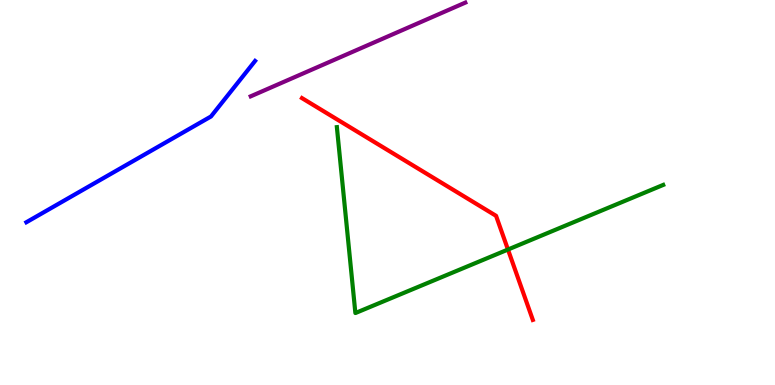[{'lines': ['blue', 'red'], 'intersections': []}, {'lines': ['green', 'red'], 'intersections': [{'x': 6.55, 'y': 3.52}]}, {'lines': ['purple', 'red'], 'intersections': []}, {'lines': ['blue', 'green'], 'intersections': []}, {'lines': ['blue', 'purple'], 'intersections': []}, {'lines': ['green', 'purple'], 'intersections': []}]